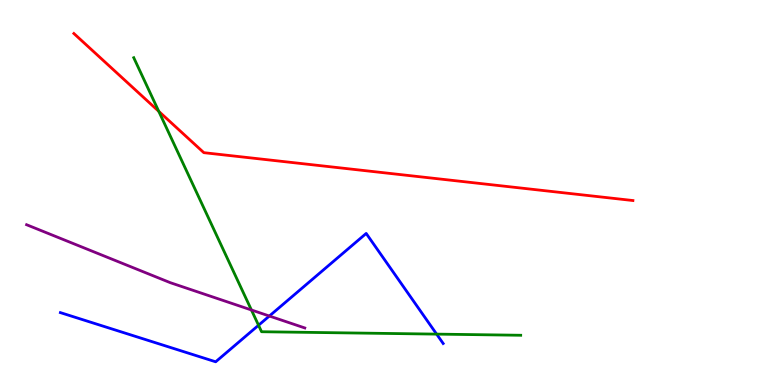[{'lines': ['blue', 'red'], 'intersections': []}, {'lines': ['green', 'red'], 'intersections': [{'x': 2.05, 'y': 7.11}]}, {'lines': ['purple', 'red'], 'intersections': []}, {'lines': ['blue', 'green'], 'intersections': [{'x': 3.34, 'y': 1.55}, {'x': 5.63, 'y': 1.32}]}, {'lines': ['blue', 'purple'], 'intersections': [{'x': 3.48, 'y': 1.79}]}, {'lines': ['green', 'purple'], 'intersections': [{'x': 3.24, 'y': 1.95}]}]